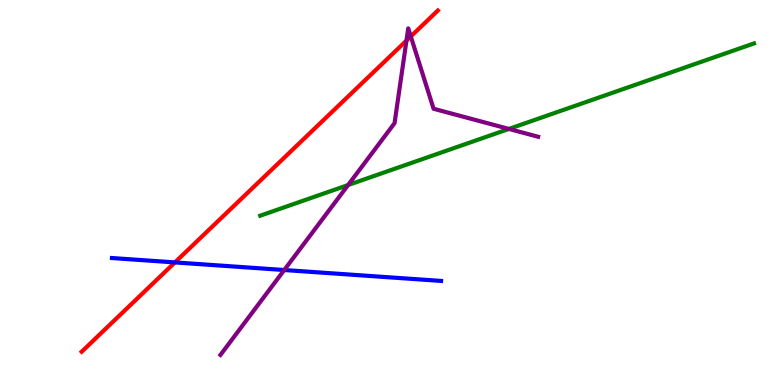[{'lines': ['blue', 'red'], 'intersections': [{'x': 2.26, 'y': 3.18}]}, {'lines': ['green', 'red'], 'intersections': []}, {'lines': ['purple', 'red'], 'intersections': [{'x': 5.24, 'y': 8.95}, {'x': 5.3, 'y': 9.05}]}, {'lines': ['blue', 'green'], 'intersections': []}, {'lines': ['blue', 'purple'], 'intersections': [{'x': 3.67, 'y': 2.99}]}, {'lines': ['green', 'purple'], 'intersections': [{'x': 4.49, 'y': 5.19}, {'x': 6.57, 'y': 6.65}]}]